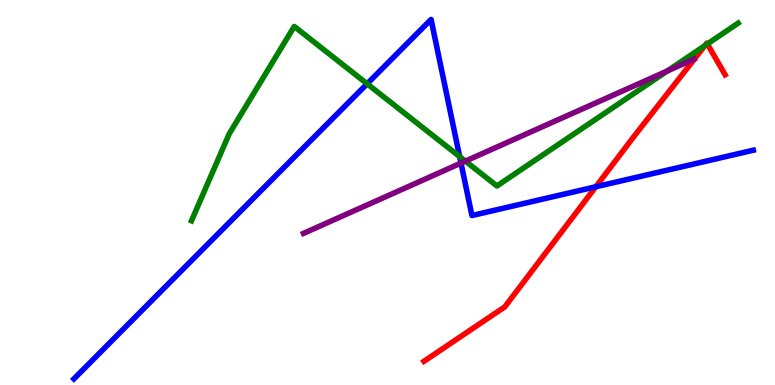[{'lines': ['blue', 'red'], 'intersections': [{'x': 7.69, 'y': 5.15}]}, {'lines': ['green', 'red'], 'intersections': [{'x': 9.1, 'y': 8.82}, {'x': 9.13, 'y': 8.86}]}, {'lines': ['purple', 'red'], 'intersections': []}, {'lines': ['blue', 'green'], 'intersections': [{'x': 4.74, 'y': 7.82}, {'x': 5.93, 'y': 5.93}]}, {'lines': ['blue', 'purple'], 'intersections': [{'x': 5.95, 'y': 5.76}]}, {'lines': ['green', 'purple'], 'intersections': [{'x': 6.0, 'y': 5.82}, {'x': 8.61, 'y': 8.16}]}]